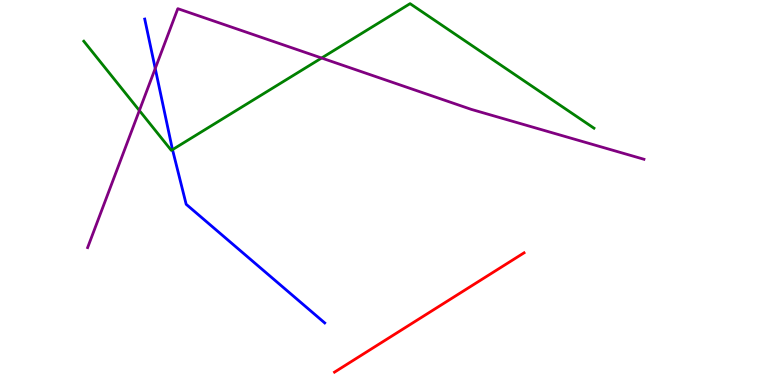[{'lines': ['blue', 'red'], 'intersections': []}, {'lines': ['green', 'red'], 'intersections': []}, {'lines': ['purple', 'red'], 'intersections': []}, {'lines': ['blue', 'green'], 'intersections': [{'x': 2.23, 'y': 6.11}]}, {'lines': ['blue', 'purple'], 'intersections': [{'x': 2.0, 'y': 8.22}]}, {'lines': ['green', 'purple'], 'intersections': [{'x': 1.8, 'y': 7.13}, {'x': 4.15, 'y': 8.49}]}]